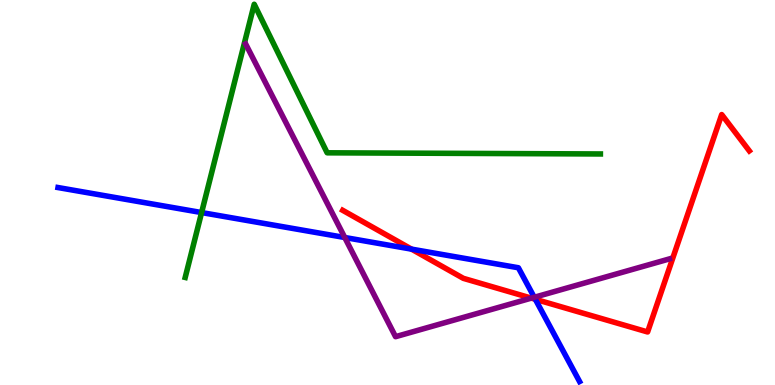[{'lines': ['blue', 'red'], 'intersections': [{'x': 5.31, 'y': 3.53}, {'x': 6.91, 'y': 2.23}]}, {'lines': ['green', 'red'], 'intersections': []}, {'lines': ['purple', 'red'], 'intersections': [{'x': 6.86, 'y': 2.26}]}, {'lines': ['blue', 'green'], 'intersections': [{'x': 2.6, 'y': 4.48}]}, {'lines': ['blue', 'purple'], 'intersections': [{'x': 4.45, 'y': 3.83}, {'x': 6.89, 'y': 2.28}]}, {'lines': ['green', 'purple'], 'intersections': []}]